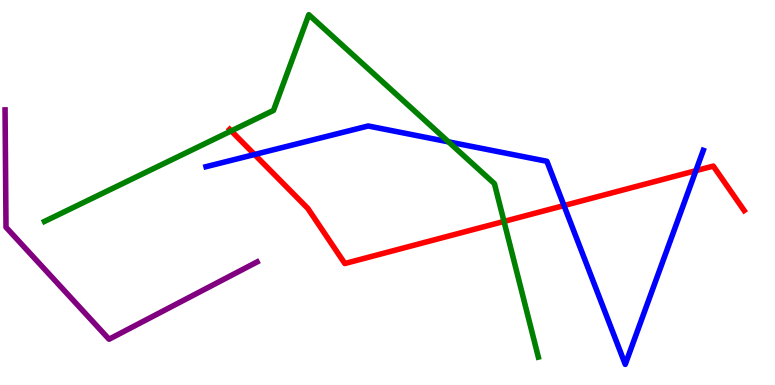[{'lines': ['blue', 'red'], 'intersections': [{'x': 3.28, 'y': 5.99}, {'x': 7.28, 'y': 4.66}, {'x': 8.98, 'y': 5.57}]}, {'lines': ['green', 'red'], 'intersections': [{'x': 2.98, 'y': 6.6}, {'x': 6.5, 'y': 4.25}]}, {'lines': ['purple', 'red'], 'intersections': []}, {'lines': ['blue', 'green'], 'intersections': [{'x': 5.79, 'y': 6.32}]}, {'lines': ['blue', 'purple'], 'intersections': []}, {'lines': ['green', 'purple'], 'intersections': []}]